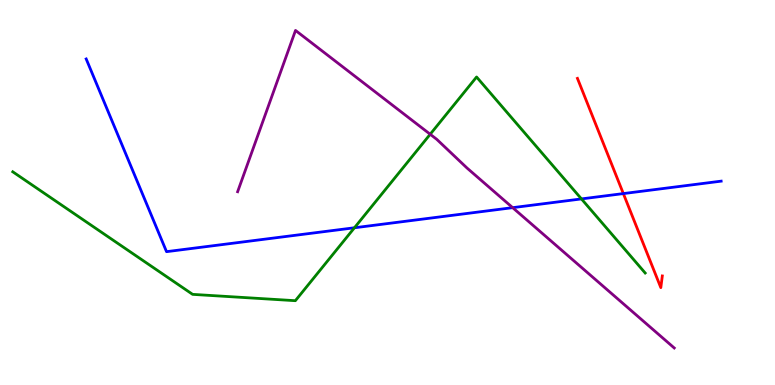[{'lines': ['blue', 'red'], 'intersections': [{'x': 8.04, 'y': 4.97}]}, {'lines': ['green', 'red'], 'intersections': []}, {'lines': ['purple', 'red'], 'intersections': []}, {'lines': ['blue', 'green'], 'intersections': [{'x': 4.57, 'y': 4.08}, {'x': 7.5, 'y': 4.83}]}, {'lines': ['blue', 'purple'], 'intersections': [{'x': 6.61, 'y': 4.61}]}, {'lines': ['green', 'purple'], 'intersections': [{'x': 5.55, 'y': 6.51}]}]